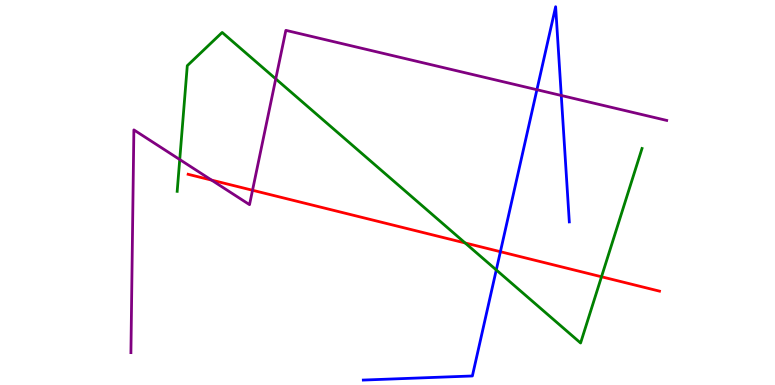[{'lines': ['blue', 'red'], 'intersections': [{'x': 6.46, 'y': 3.46}]}, {'lines': ['green', 'red'], 'intersections': [{'x': 6.0, 'y': 3.69}, {'x': 7.76, 'y': 2.81}]}, {'lines': ['purple', 'red'], 'intersections': [{'x': 2.73, 'y': 5.32}, {'x': 3.26, 'y': 5.06}]}, {'lines': ['blue', 'green'], 'intersections': [{'x': 6.4, 'y': 2.99}]}, {'lines': ['blue', 'purple'], 'intersections': [{'x': 6.93, 'y': 7.67}, {'x': 7.24, 'y': 7.52}]}, {'lines': ['green', 'purple'], 'intersections': [{'x': 2.32, 'y': 5.86}, {'x': 3.56, 'y': 7.95}]}]